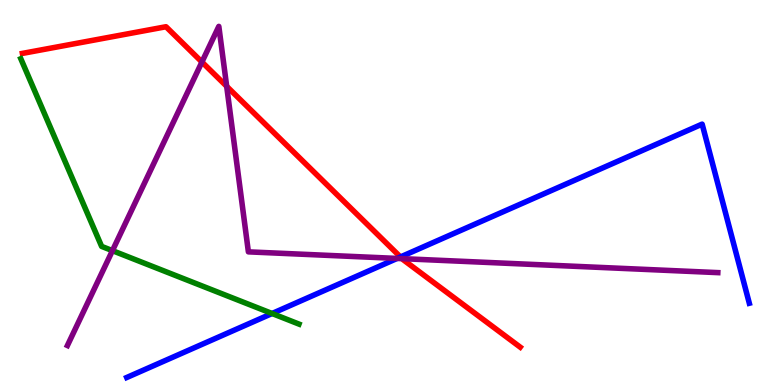[{'lines': ['blue', 'red'], 'intersections': [{'x': 5.17, 'y': 3.33}]}, {'lines': ['green', 'red'], 'intersections': []}, {'lines': ['purple', 'red'], 'intersections': [{'x': 2.61, 'y': 8.39}, {'x': 2.92, 'y': 7.76}, {'x': 5.19, 'y': 3.28}]}, {'lines': ['blue', 'green'], 'intersections': [{'x': 3.51, 'y': 1.86}]}, {'lines': ['blue', 'purple'], 'intersections': [{'x': 5.12, 'y': 3.29}]}, {'lines': ['green', 'purple'], 'intersections': [{'x': 1.45, 'y': 3.49}]}]